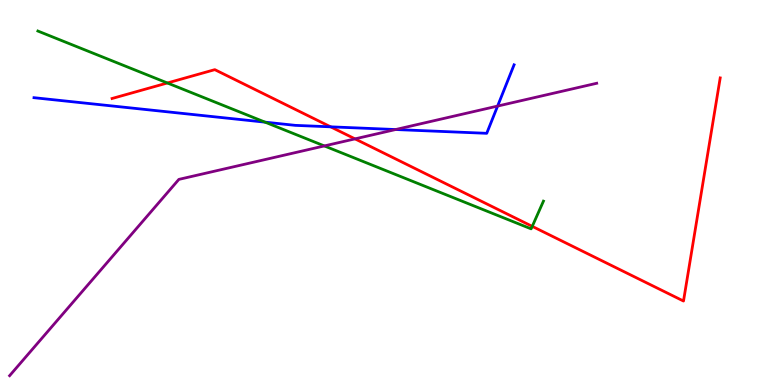[{'lines': ['blue', 'red'], 'intersections': [{'x': 4.27, 'y': 6.71}]}, {'lines': ['green', 'red'], 'intersections': [{'x': 2.16, 'y': 7.84}, {'x': 6.87, 'y': 4.12}]}, {'lines': ['purple', 'red'], 'intersections': [{'x': 4.58, 'y': 6.39}]}, {'lines': ['blue', 'green'], 'intersections': [{'x': 3.42, 'y': 6.83}]}, {'lines': ['blue', 'purple'], 'intersections': [{'x': 5.1, 'y': 6.64}, {'x': 6.42, 'y': 7.24}]}, {'lines': ['green', 'purple'], 'intersections': [{'x': 4.19, 'y': 6.21}]}]